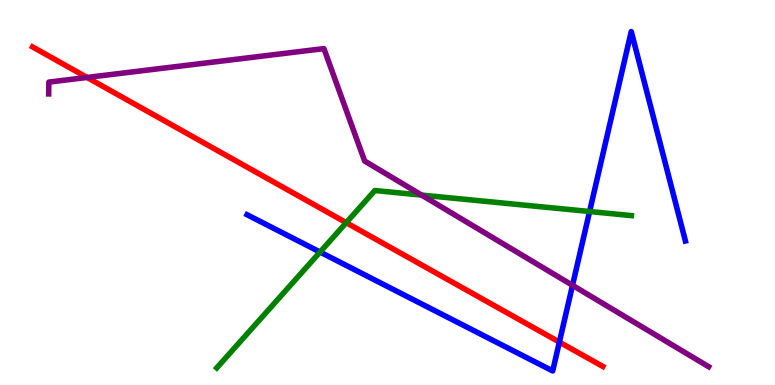[{'lines': ['blue', 'red'], 'intersections': [{'x': 7.22, 'y': 1.11}]}, {'lines': ['green', 'red'], 'intersections': [{'x': 4.47, 'y': 4.22}]}, {'lines': ['purple', 'red'], 'intersections': [{'x': 1.12, 'y': 7.99}]}, {'lines': ['blue', 'green'], 'intersections': [{'x': 4.13, 'y': 3.45}, {'x': 7.61, 'y': 4.51}]}, {'lines': ['blue', 'purple'], 'intersections': [{'x': 7.39, 'y': 2.59}]}, {'lines': ['green', 'purple'], 'intersections': [{'x': 5.44, 'y': 4.93}]}]